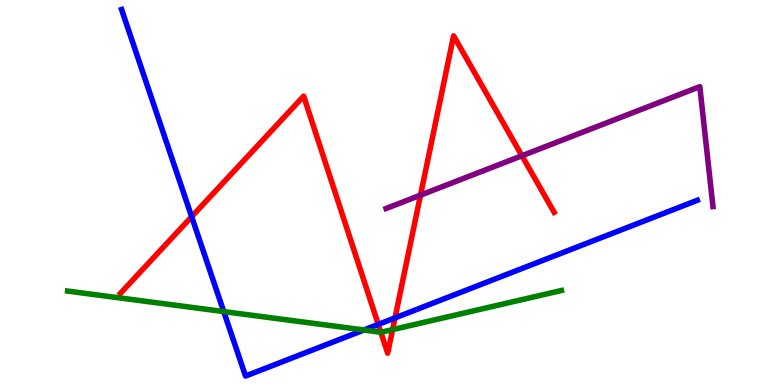[{'lines': ['blue', 'red'], 'intersections': [{'x': 2.47, 'y': 4.37}, {'x': 4.88, 'y': 1.57}, {'x': 5.1, 'y': 1.74}]}, {'lines': ['green', 'red'], 'intersections': [{'x': 4.91, 'y': 1.37}, {'x': 5.07, 'y': 1.44}]}, {'lines': ['purple', 'red'], 'intersections': [{'x': 5.43, 'y': 4.93}, {'x': 6.73, 'y': 5.95}]}, {'lines': ['blue', 'green'], 'intersections': [{'x': 2.89, 'y': 1.91}, {'x': 4.7, 'y': 1.43}]}, {'lines': ['blue', 'purple'], 'intersections': []}, {'lines': ['green', 'purple'], 'intersections': []}]